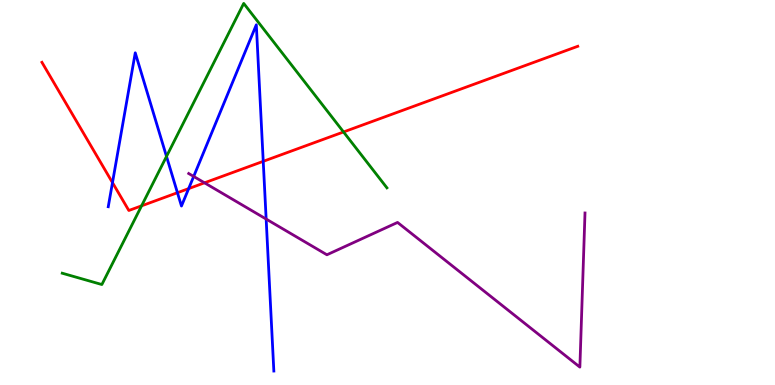[{'lines': ['blue', 'red'], 'intersections': [{'x': 1.45, 'y': 5.26}, {'x': 2.29, 'y': 4.99}, {'x': 2.43, 'y': 5.1}, {'x': 3.4, 'y': 5.81}]}, {'lines': ['green', 'red'], 'intersections': [{'x': 1.83, 'y': 4.65}, {'x': 4.43, 'y': 6.57}]}, {'lines': ['purple', 'red'], 'intersections': [{'x': 2.64, 'y': 5.25}]}, {'lines': ['blue', 'green'], 'intersections': [{'x': 2.15, 'y': 5.94}]}, {'lines': ['blue', 'purple'], 'intersections': [{'x': 2.5, 'y': 5.42}, {'x': 3.43, 'y': 4.31}]}, {'lines': ['green', 'purple'], 'intersections': []}]